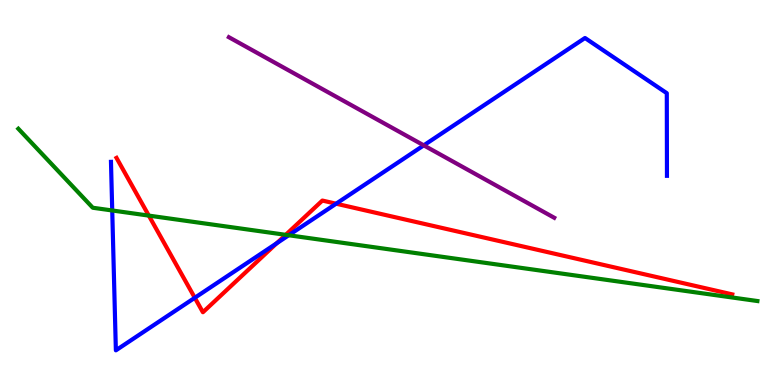[{'lines': ['blue', 'red'], 'intersections': [{'x': 2.51, 'y': 2.27}, {'x': 3.57, 'y': 3.68}, {'x': 4.34, 'y': 4.71}]}, {'lines': ['green', 'red'], 'intersections': [{'x': 1.92, 'y': 4.4}, {'x': 3.69, 'y': 3.9}]}, {'lines': ['purple', 'red'], 'intersections': []}, {'lines': ['blue', 'green'], 'intersections': [{'x': 1.45, 'y': 4.53}, {'x': 3.73, 'y': 3.89}]}, {'lines': ['blue', 'purple'], 'intersections': [{'x': 5.47, 'y': 6.22}]}, {'lines': ['green', 'purple'], 'intersections': []}]